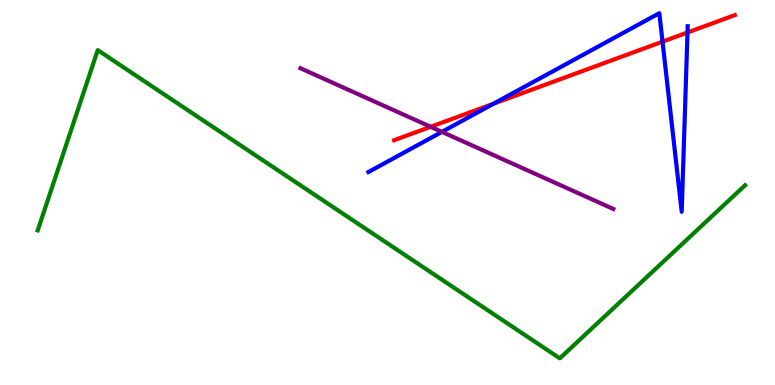[{'lines': ['blue', 'red'], 'intersections': [{'x': 6.37, 'y': 7.31}, {'x': 8.55, 'y': 8.92}, {'x': 8.87, 'y': 9.16}]}, {'lines': ['green', 'red'], 'intersections': []}, {'lines': ['purple', 'red'], 'intersections': [{'x': 5.56, 'y': 6.71}]}, {'lines': ['blue', 'green'], 'intersections': []}, {'lines': ['blue', 'purple'], 'intersections': [{'x': 5.7, 'y': 6.57}]}, {'lines': ['green', 'purple'], 'intersections': []}]